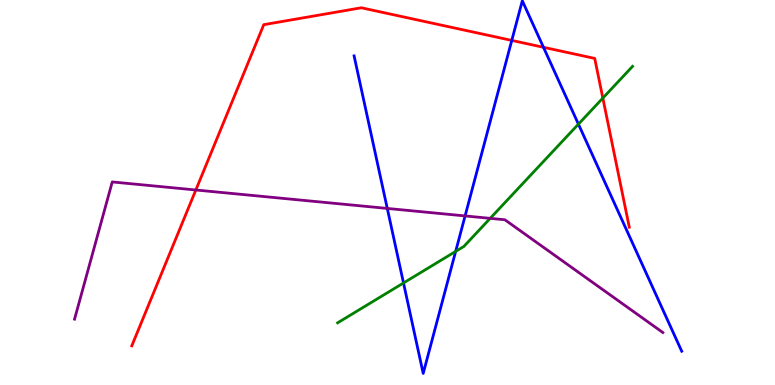[{'lines': ['blue', 'red'], 'intersections': [{'x': 6.6, 'y': 8.95}, {'x': 7.01, 'y': 8.77}]}, {'lines': ['green', 'red'], 'intersections': [{'x': 7.78, 'y': 7.45}]}, {'lines': ['purple', 'red'], 'intersections': [{'x': 2.53, 'y': 5.07}]}, {'lines': ['blue', 'green'], 'intersections': [{'x': 5.21, 'y': 2.65}, {'x': 5.88, 'y': 3.47}, {'x': 7.46, 'y': 6.78}]}, {'lines': ['blue', 'purple'], 'intersections': [{'x': 5.0, 'y': 4.59}, {'x': 6.0, 'y': 4.39}]}, {'lines': ['green', 'purple'], 'intersections': [{'x': 6.32, 'y': 4.33}]}]